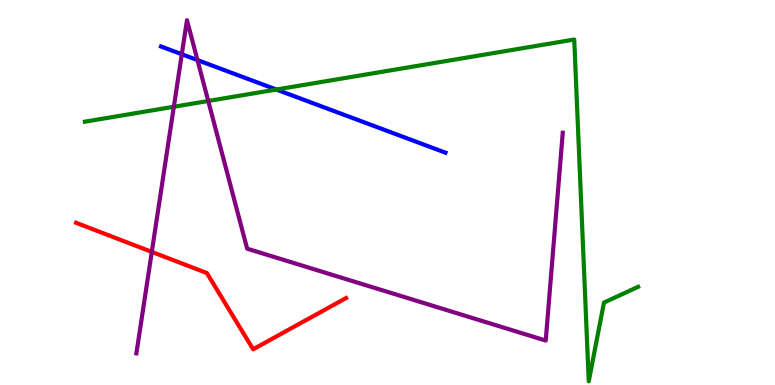[{'lines': ['blue', 'red'], 'intersections': []}, {'lines': ['green', 'red'], 'intersections': []}, {'lines': ['purple', 'red'], 'intersections': [{'x': 1.96, 'y': 3.46}]}, {'lines': ['blue', 'green'], 'intersections': [{'x': 3.57, 'y': 7.67}]}, {'lines': ['blue', 'purple'], 'intersections': [{'x': 2.35, 'y': 8.59}, {'x': 2.55, 'y': 8.44}]}, {'lines': ['green', 'purple'], 'intersections': [{'x': 2.24, 'y': 7.23}, {'x': 2.69, 'y': 7.38}]}]